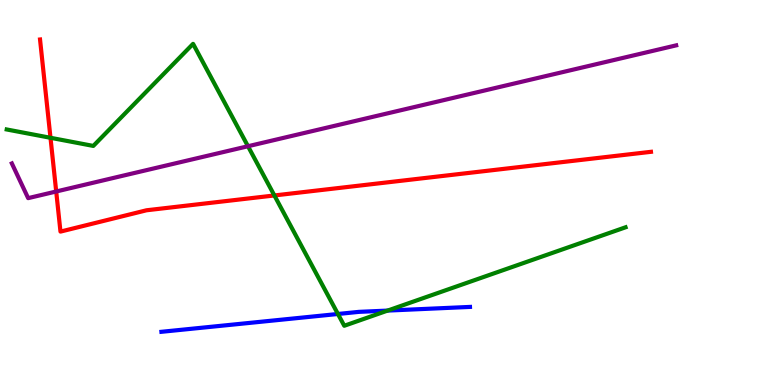[{'lines': ['blue', 'red'], 'intersections': []}, {'lines': ['green', 'red'], 'intersections': [{'x': 0.652, 'y': 6.42}, {'x': 3.54, 'y': 4.92}]}, {'lines': ['purple', 'red'], 'intersections': [{'x': 0.725, 'y': 5.03}]}, {'lines': ['blue', 'green'], 'intersections': [{'x': 4.36, 'y': 1.84}, {'x': 5.0, 'y': 1.93}]}, {'lines': ['blue', 'purple'], 'intersections': []}, {'lines': ['green', 'purple'], 'intersections': [{'x': 3.2, 'y': 6.2}]}]